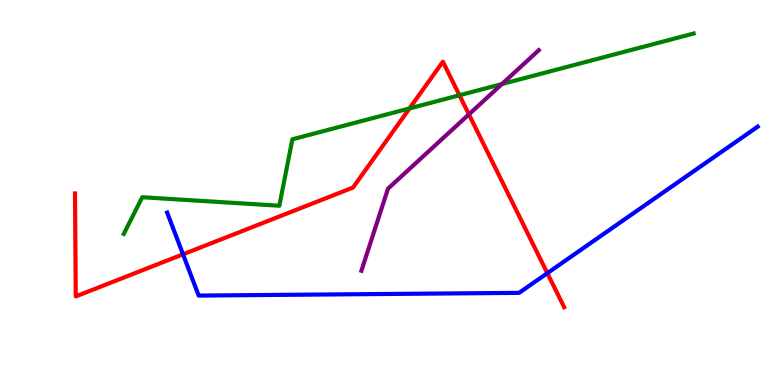[{'lines': ['blue', 'red'], 'intersections': [{'x': 2.36, 'y': 3.39}, {'x': 7.06, 'y': 2.9}]}, {'lines': ['green', 'red'], 'intersections': [{'x': 5.28, 'y': 7.18}, {'x': 5.93, 'y': 7.53}]}, {'lines': ['purple', 'red'], 'intersections': [{'x': 6.05, 'y': 7.03}]}, {'lines': ['blue', 'green'], 'intersections': []}, {'lines': ['blue', 'purple'], 'intersections': []}, {'lines': ['green', 'purple'], 'intersections': [{'x': 6.48, 'y': 7.82}]}]